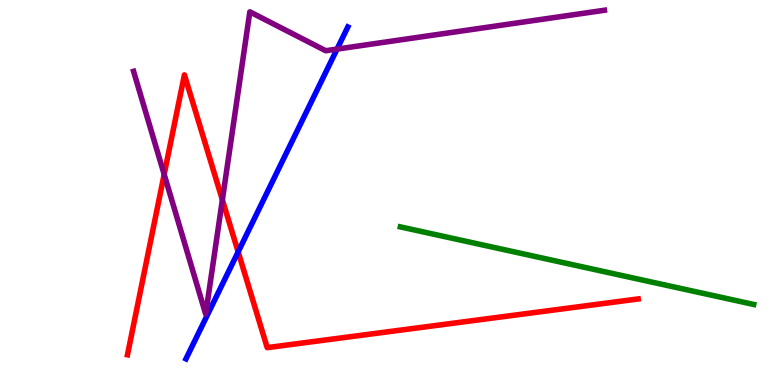[{'lines': ['blue', 'red'], 'intersections': [{'x': 3.07, 'y': 3.46}]}, {'lines': ['green', 'red'], 'intersections': []}, {'lines': ['purple', 'red'], 'intersections': [{'x': 2.12, 'y': 5.47}, {'x': 2.87, 'y': 4.81}]}, {'lines': ['blue', 'green'], 'intersections': []}, {'lines': ['blue', 'purple'], 'intersections': [{'x': 4.35, 'y': 8.72}]}, {'lines': ['green', 'purple'], 'intersections': []}]